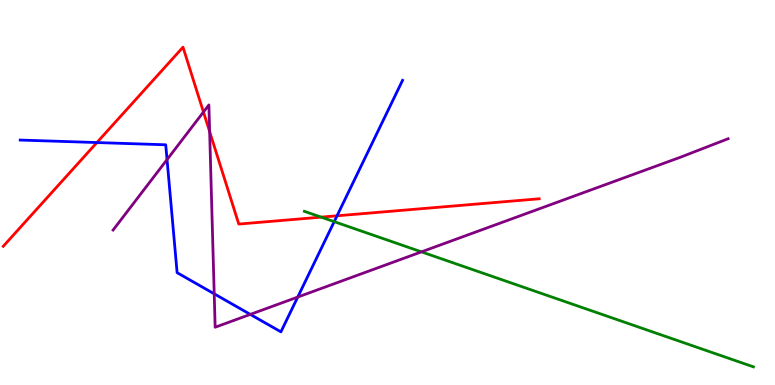[{'lines': ['blue', 'red'], 'intersections': [{'x': 1.25, 'y': 6.3}, {'x': 4.35, 'y': 4.39}]}, {'lines': ['green', 'red'], 'intersections': [{'x': 4.14, 'y': 4.36}]}, {'lines': ['purple', 'red'], 'intersections': [{'x': 2.63, 'y': 7.09}, {'x': 2.71, 'y': 6.58}]}, {'lines': ['blue', 'green'], 'intersections': [{'x': 4.31, 'y': 4.24}]}, {'lines': ['blue', 'purple'], 'intersections': [{'x': 2.16, 'y': 5.85}, {'x': 2.76, 'y': 2.37}, {'x': 3.23, 'y': 1.83}, {'x': 3.84, 'y': 2.28}]}, {'lines': ['green', 'purple'], 'intersections': [{'x': 5.44, 'y': 3.46}]}]